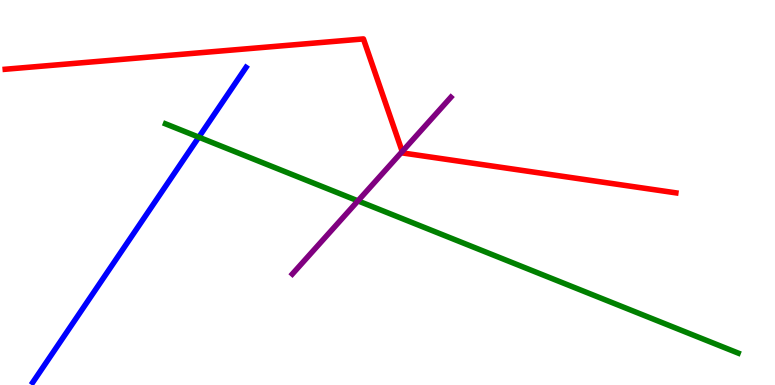[{'lines': ['blue', 'red'], 'intersections': []}, {'lines': ['green', 'red'], 'intersections': []}, {'lines': ['purple', 'red'], 'intersections': [{'x': 5.19, 'y': 6.06}]}, {'lines': ['blue', 'green'], 'intersections': [{'x': 2.57, 'y': 6.44}]}, {'lines': ['blue', 'purple'], 'intersections': []}, {'lines': ['green', 'purple'], 'intersections': [{'x': 4.62, 'y': 4.78}]}]